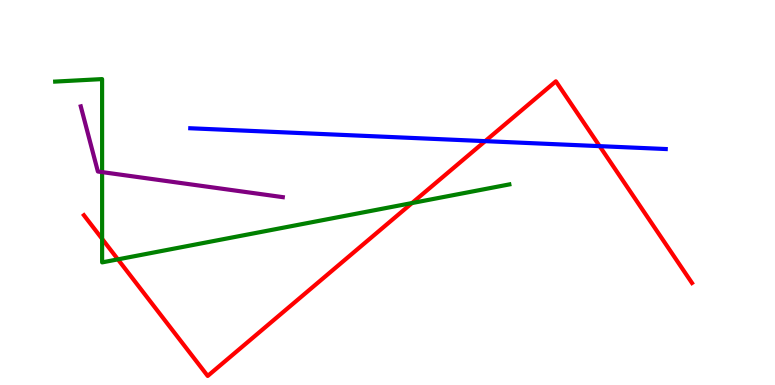[{'lines': ['blue', 'red'], 'intersections': [{'x': 6.26, 'y': 6.33}, {'x': 7.74, 'y': 6.2}]}, {'lines': ['green', 'red'], 'intersections': [{'x': 1.32, 'y': 3.8}, {'x': 1.52, 'y': 3.26}, {'x': 5.32, 'y': 4.73}]}, {'lines': ['purple', 'red'], 'intersections': []}, {'lines': ['blue', 'green'], 'intersections': []}, {'lines': ['blue', 'purple'], 'intersections': []}, {'lines': ['green', 'purple'], 'intersections': [{'x': 1.32, 'y': 5.53}]}]